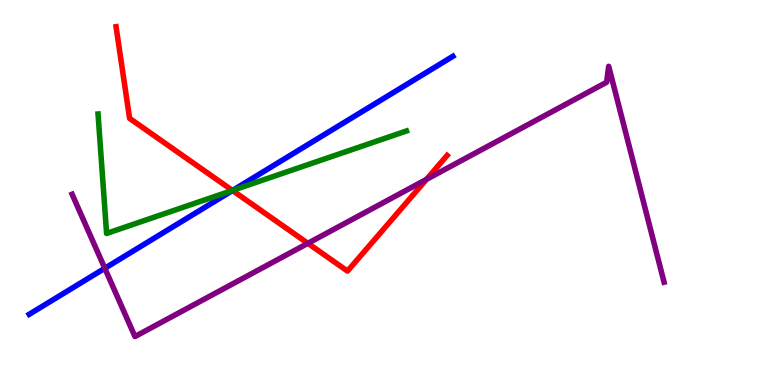[{'lines': ['blue', 'red'], 'intersections': [{'x': 3.0, 'y': 5.05}]}, {'lines': ['green', 'red'], 'intersections': [{'x': 3.0, 'y': 5.05}]}, {'lines': ['purple', 'red'], 'intersections': [{'x': 3.97, 'y': 3.68}, {'x': 5.5, 'y': 5.34}]}, {'lines': ['blue', 'green'], 'intersections': [{'x': 3.0, 'y': 5.06}]}, {'lines': ['blue', 'purple'], 'intersections': [{'x': 1.35, 'y': 3.03}]}, {'lines': ['green', 'purple'], 'intersections': []}]